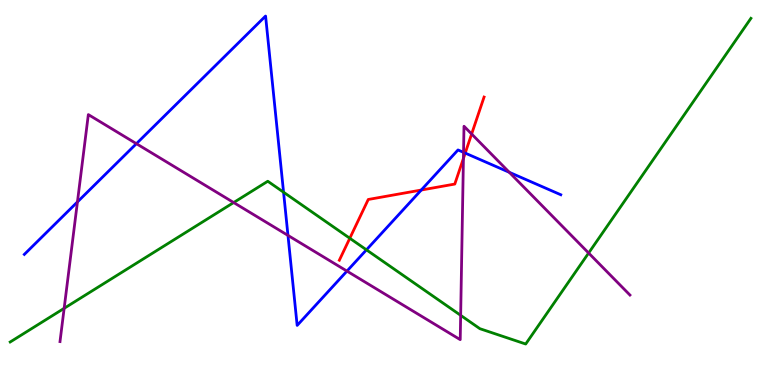[{'lines': ['blue', 'red'], 'intersections': [{'x': 5.44, 'y': 5.06}, {'x': 6.0, 'y': 6.02}]}, {'lines': ['green', 'red'], 'intersections': [{'x': 4.51, 'y': 3.81}]}, {'lines': ['purple', 'red'], 'intersections': [{'x': 5.98, 'y': 5.89}, {'x': 6.09, 'y': 6.52}]}, {'lines': ['blue', 'green'], 'intersections': [{'x': 3.66, 'y': 5.01}, {'x': 4.73, 'y': 3.51}]}, {'lines': ['blue', 'purple'], 'intersections': [{'x': 0.999, 'y': 4.75}, {'x': 1.76, 'y': 6.27}, {'x': 3.72, 'y': 3.89}, {'x': 4.48, 'y': 2.96}, {'x': 5.98, 'y': 6.04}, {'x': 6.57, 'y': 5.52}]}, {'lines': ['green', 'purple'], 'intersections': [{'x': 0.828, 'y': 1.99}, {'x': 3.02, 'y': 4.74}, {'x': 5.94, 'y': 1.81}, {'x': 7.6, 'y': 3.43}]}]